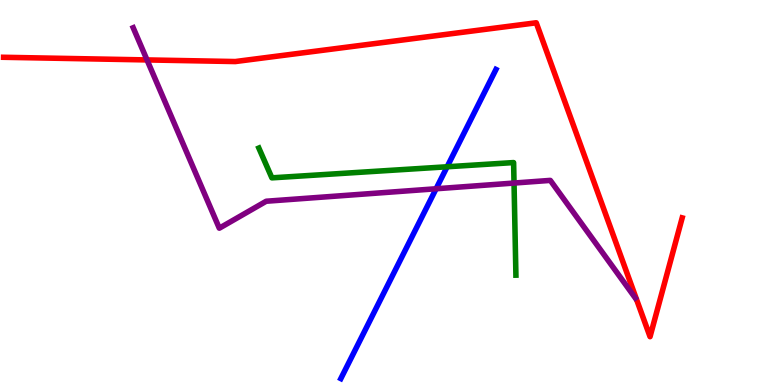[{'lines': ['blue', 'red'], 'intersections': []}, {'lines': ['green', 'red'], 'intersections': []}, {'lines': ['purple', 'red'], 'intersections': [{'x': 1.9, 'y': 8.44}]}, {'lines': ['blue', 'green'], 'intersections': [{'x': 5.77, 'y': 5.67}]}, {'lines': ['blue', 'purple'], 'intersections': [{'x': 5.63, 'y': 5.1}]}, {'lines': ['green', 'purple'], 'intersections': [{'x': 6.63, 'y': 5.25}]}]